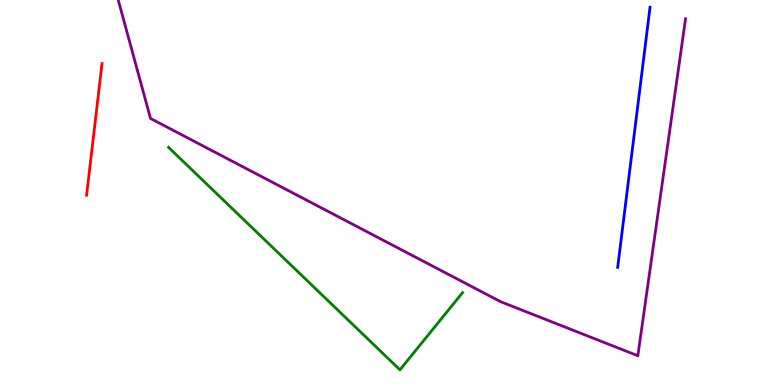[{'lines': ['blue', 'red'], 'intersections': []}, {'lines': ['green', 'red'], 'intersections': []}, {'lines': ['purple', 'red'], 'intersections': []}, {'lines': ['blue', 'green'], 'intersections': []}, {'lines': ['blue', 'purple'], 'intersections': []}, {'lines': ['green', 'purple'], 'intersections': []}]